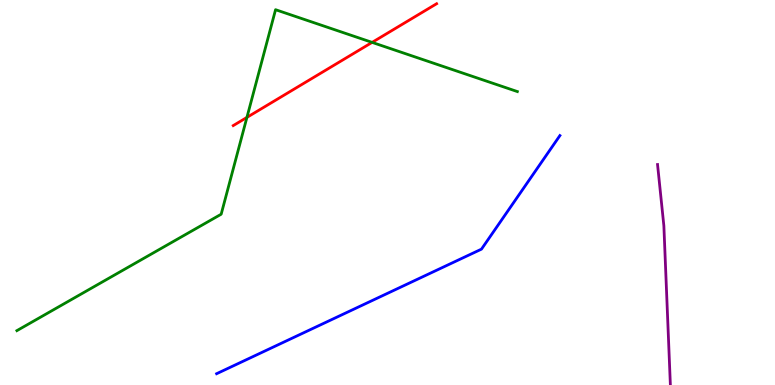[{'lines': ['blue', 'red'], 'intersections': []}, {'lines': ['green', 'red'], 'intersections': [{'x': 3.19, 'y': 6.95}, {'x': 4.8, 'y': 8.9}]}, {'lines': ['purple', 'red'], 'intersections': []}, {'lines': ['blue', 'green'], 'intersections': []}, {'lines': ['blue', 'purple'], 'intersections': []}, {'lines': ['green', 'purple'], 'intersections': []}]